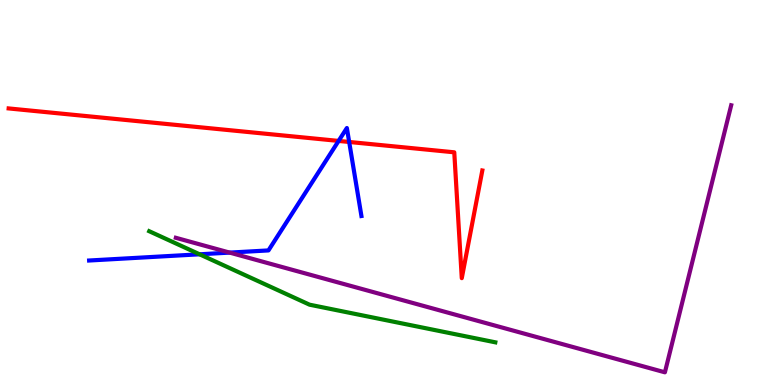[{'lines': ['blue', 'red'], 'intersections': [{'x': 4.37, 'y': 6.34}, {'x': 4.51, 'y': 6.31}]}, {'lines': ['green', 'red'], 'intersections': []}, {'lines': ['purple', 'red'], 'intersections': []}, {'lines': ['blue', 'green'], 'intersections': [{'x': 2.58, 'y': 3.39}]}, {'lines': ['blue', 'purple'], 'intersections': [{'x': 2.96, 'y': 3.44}]}, {'lines': ['green', 'purple'], 'intersections': []}]